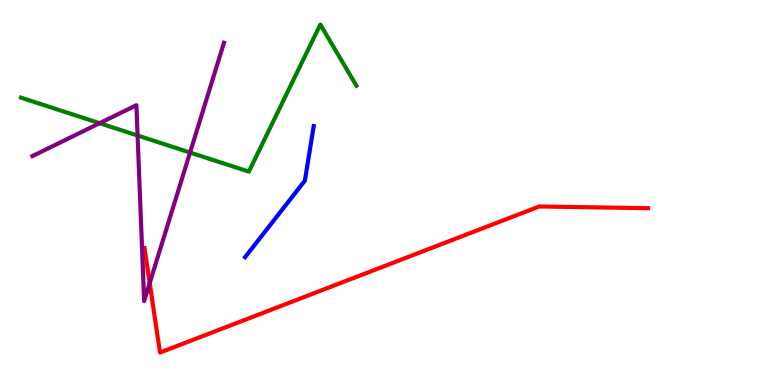[{'lines': ['blue', 'red'], 'intersections': []}, {'lines': ['green', 'red'], 'intersections': []}, {'lines': ['purple', 'red'], 'intersections': [{'x': 1.93, 'y': 2.65}]}, {'lines': ['blue', 'green'], 'intersections': []}, {'lines': ['blue', 'purple'], 'intersections': []}, {'lines': ['green', 'purple'], 'intersections': [{'x': 1.29, 'y': 6.8}, {'x': 1.78, 'y': 6.48}, {'x': 2.45, 'y': 6.04}]}]